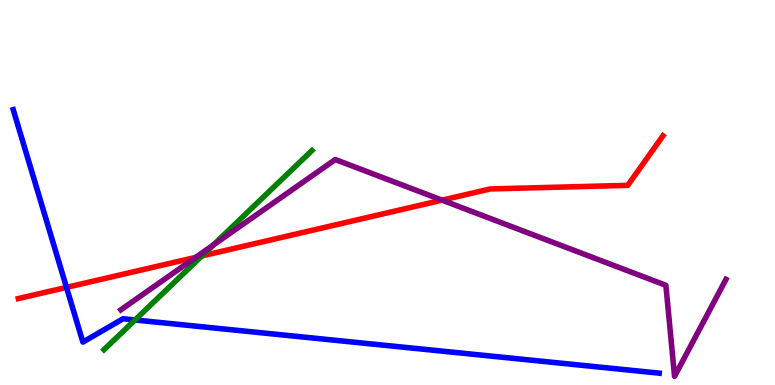[{'lines': ['blue', 'red'], 'intersections': [{'x': 0.858, 'y': 2.54}]}, {'lines': ['green', 'red'], 'intersections': [{'x': 2.61, 'y': 3.35}]}, {'lines': ['purple', 'red'], 'intersections': [{'x': 2.53, 'y': 3.32}, {'x': 5.7, 'y': 4.8}]}, {'lines': ['blue', 'green'], 'intersections': [{'x': 1.74, 'y': 1.69}]}, {'lines': ['blue', 'purple'], 'intersections': []}, {'lines': ['green', 'purple'], 'intersections': [{'x': 2.75, 'y': 3.63}]}]